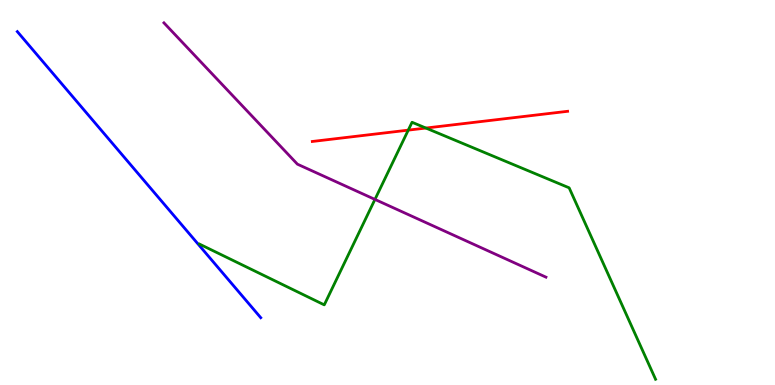[{'lines': ['blue', 'red'], 'intersections': []}, {'lines': ['green', 'red'], 'intersections': [{'x': 5.27, 'y': 6.62}, {'x': 5.5, 'y': 6.67}]}, {'lines': ['purple', 'red'], 'intersections': []}, {'lines': ['blue', 'green'], 'intersections': []}, {'lines': ['blue', 'purple'], 'intersections': []}, {'lines': ['green', 'purple'], 'intersections': [{'x': 4.84, 'y': 4.82}]}]